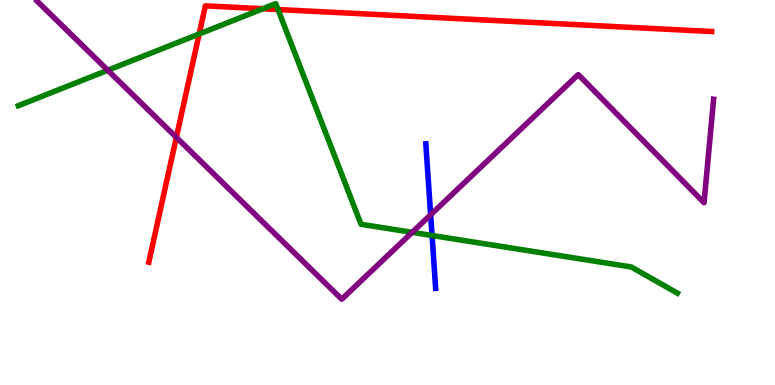[{'lines': ['blue', 'red'], 'intersections': []}, {'lines': ['green', 'red'], 'intersections': [{'x': 2.57, 'y': 9.12}, {'x': 3.39, 'y': 9.77}, {'x': 3.59, 'y': 9.75}]}, {'lines': ['purple', 'red'], 'intersections': [{'x': 2.28, 'y': 6.43}]}, {'lines': ['blue', 'green'], 'intersections': [{'x': 5.57, 'y': 3.88}]}, {'lines': ['blue', 'purple'], 'intersections': [{'x': 5.56, 'y': 4.42}]}, {'lines': ['green', 'purple'], 'intersections': [{'x': 1.39, 'y': 8.18}, {'x': 5.32, 'y': 3.96}]}]